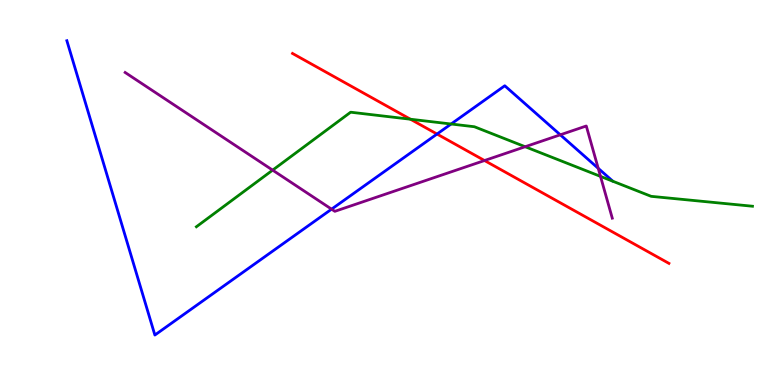[{'lines': ['blue', 'red'], 'intersections': [{'x': 5.64, 'y': 6.52}]}, {'lines': ['green', 'red'], 'intersections': [{'x': 5.3, 'y': 6.9}]}, {'lines': ['purple', 'red'], 'intersections': [{'x': 6.25, 'y': 5.83}]}, {'lines': ['blue', 'green'], 'intersections': [{'x': 5.82, 'y': 6.78}]}, {'lines': ['blue', 'purple'], 'intersections': [{'x': 4.28, 'y': 4.57}, {'x': 7.23, 'y': 6.5}, {'x': 7.72, 'y': 5.63}]}, {'lines': ['green', 'purple'], 'intersections': [{'x': 3.52, 'y': 5.58}, {'x': 6.78, 'y': 6.19}, {'x': 7.75, 'y': 5.42}]}]